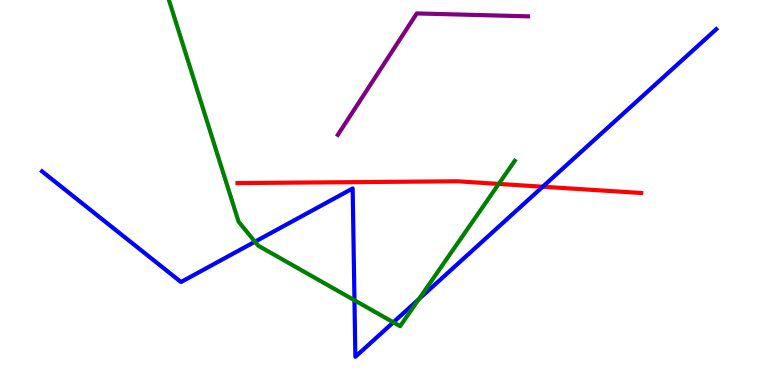[{'lines': ['blue', 'red'], 'intersections': [{'x': 7.0, 'y': 5.15}]}, {'lines': ['green', 'red'], 'intersections': [{'x': 6.44, 'y': 5.22}]}, {'lines': ['purple', 'red'], 'intersections': []}, {'lines': ['blue', 'green'], 'intersections': [{'x': 3.29, 'y': 3.72}, {'x': 4.57, 'y': 2.2}, {'x': 5.08, 'y': 1.63}, {'x': 5.4, 'y': 2.23}]}, {'lines': ['blue', 'purple'], 'intersections': []}, {'lines': ['green', 'purple'], 'intersections': []}]